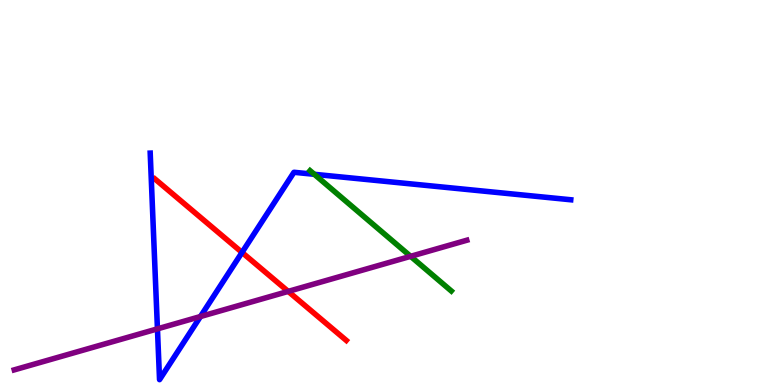[{'lines': ['blue', 'red'], 'intersections': [{'x': 3.12, 'y': 3.44}]}, {'lines': ['green', 'red'], 'intersections': []}, {'lines': ['purple', 'red'], 'intersections': [{'x': 3.72, 'y': 2.43}]}, {'lines': ['blue', 'green'], 'intersections': [{'x': 4.06, 'y': 5.47}]}, {'lines': ['blue', 'purple'], 'intersections': [{'x': 2.03, 'y': 1.46}, {'x': 2.59, 'y': 1.78}]}, {'lines': ['green', 'purple'], 'intersections': [{'x': 5.3, 'y': 3.34}]}]